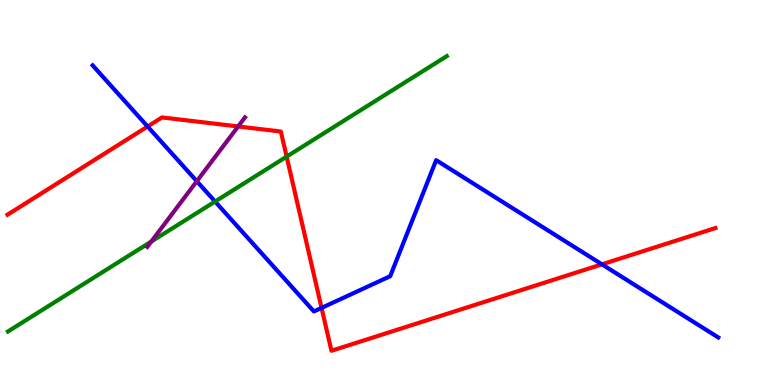[{'lines': ['blue', 'red'], 'intersections': [{'x': 1.9, 'y': 6.71}, {'x': 4.15, 'y': 2.0}, {'x': 7.77, 'y': 3.13}]}, {'lines': ['green', 'red'], 'intersections': [{'x': 3.7, 'y': 5.93}]}, {'lines': ['purple', 'red'], 'intersections': [{'x': 3.07, 'y': 6.72}]}, {'lines': ['blue', 'green'], 'intersections': [{'x': 2.78, 'y': 4.77}]}, {'lines': ['blue', 'purple'], 'intersections': [{'x': 2.54, 'y': 5.29}]}, {'lines': ['green', 'purple'], 'intersections': [{'x': 1.95, 'y': 3.73}]}]